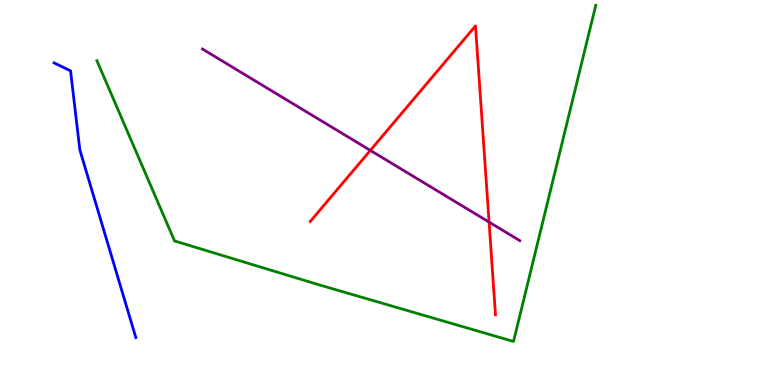[{'lines': ['blue', 'red'], 'intersections': []}, {'lines': ['green', 'red'], 'intersections': []}, {'lines': ['purple', 'red'], 'intersections': [{'x': 4.78, 'y': 6.09}, {'x': 6.31, 'y': 4.23}]}, {'lines': ['blue', 'green'], 'intersections': []}, {'lines': ['blue', 'purple'], 'intersections': []}, {'lines': ['green', 'purple'], 'intersections': []}]